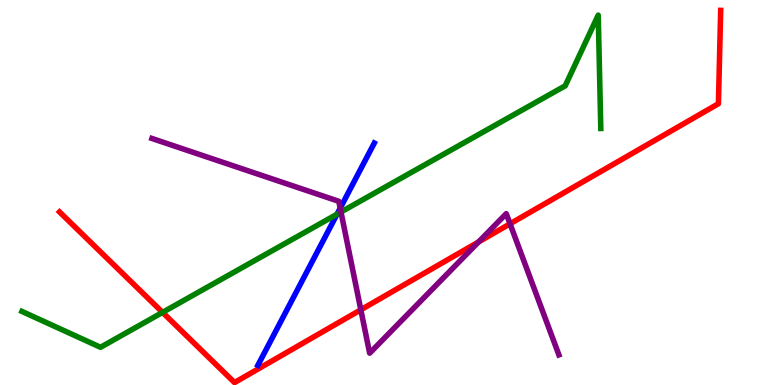[{'lines': ['blue', 'red'], 'intersections': []}, {'lines': ['green', 'red'], 'intersections': [{'x': 2.1, 'y': 1.89}]}, {'lines': ['purple', 'red'], 'intersections': [{'x': 4.66, 'y': 1.95}, {'x': 6.18, 'y': 3.72}, {'x': 6.58, 'y': 4.19}]}, {'lines': ['blue', 'green'], 'intersections': [{'x': 4.35, 'y': 4.44}]}, {'lines': ['blue', 'purple'], 'intersections': [{'x': 4.39, 'y': 4.59}]}, {'lines': ['green', 'purple'], 'intersections': [{'x': 4.4, 'y': 4.49}]}]